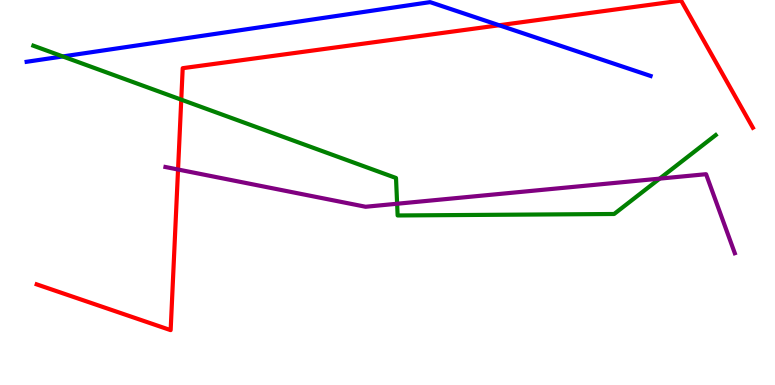[{'lines': ['blue', 'red'], 'intersections': [{'x': 6.44, 'y': 9.34}]}, {'lines': ['green', 'red'], 'intersections': [{'x': 2.34, 'y': 7.41}]}, {'lines': ['purple', 'red'], 'intersections': [{'x': 2.3, 'y': 5.6}]}, {'lines': ['blue', 'green'], 'intersections': [{'x': 0.81, 'y': 8.53}]}, {'lines': ['blue', 'purple'], 'intersections': []}, {'lines': ['green', 'purple'], 'intersections': [{'x': 5.12, 'y': 4.71}, {'x': 8.51, 'y': 5.36}]}]